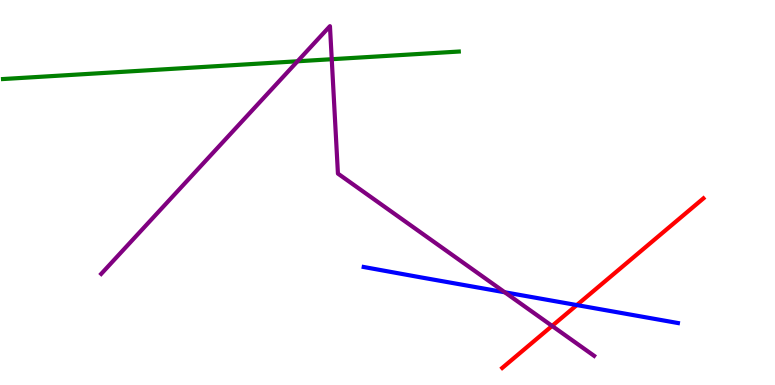[{'lines': ['blue', 'red'], 'intersections': [{'x': 7.44, 'y': 2.08}]}, {'lines': ['green', 'red'], 'intersections': []}, {'lines': ['purple', 'red'], 'intersections': [{'x': 7.12, 'y': 1.53}]}, {'lines': ['blue', 'green'], 'intersections': []}, {'lines': ['blue', 'purple'], 'intersections': [{'x': 6.51, 'y': 2.41}]}, {'lines': ['green', 'purple'], 'intersections': [{'x': 3.84, 'y': 8.41}, {'x': 4.28, 'y': 8.46}]}]